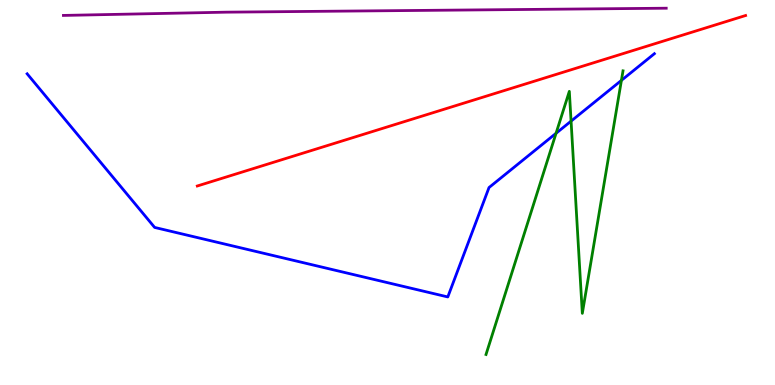[{'lines': ['blue', 'red'], 'intersections': []}, {'lines': ['green', 'red'], 'intersections': []}, {'lines': ['purple', 'red'], 'intersections': []}, {'lines': ['blue', 'green'], 'intersections': [{'x': 7.17, 'y': 6.54}, {'x': 7.37, 'y': 6.85}, {'x': 8.02, 'y': 7.91}]}, {'lines': ['blue', 'purple'], 'intersections': []}, {'lines': ['green', 'purple'], 'intersections': []}]